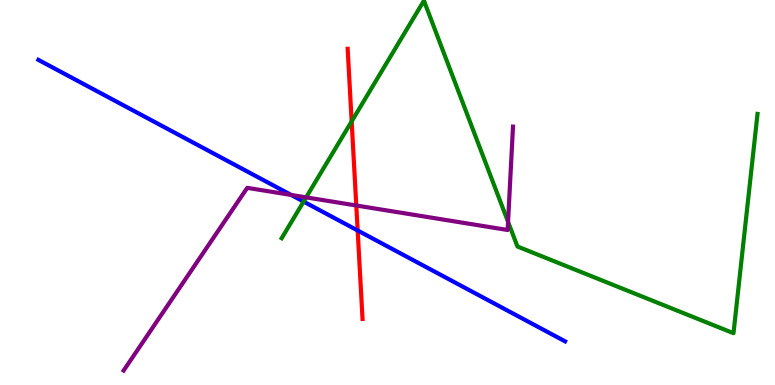[{'lines': ['blue', 'red'], 'intersections': [{'x': 4.62, 'y': 4.01}]}, {'lines': ['green', 'red'], 'intersections': [{'x': 4.54, 'y': 6.85}]}, {'lines': ['purple', 'red'], 'intersections': [{'x': 4.6, 'y': 4.66}]}, {'lines': ['blue', 'green'], 'intersections': [{'x': 3.92, 'y': 4.76}]}, {'lines': ['blue', 'purple'], 'intersections': [{'x': 3.76, 'y': 4.94}]}, {'lines': ['green', 'purple'], 'intersections': [{'x': 3.95, 'y': 4.87}, {'x': 6.56, 'y': 4.24}]}]